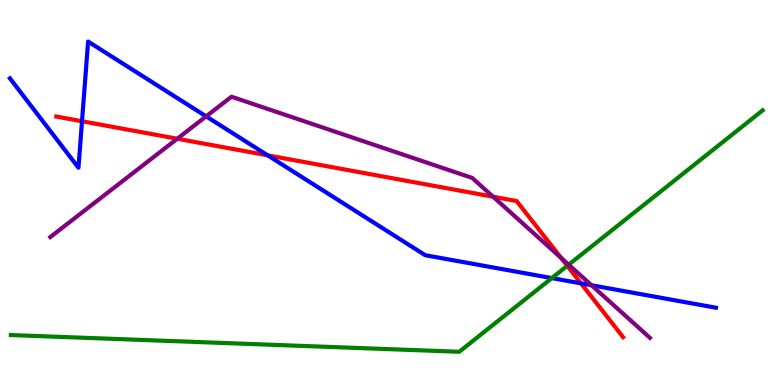[{'lines': ['blue', 'red'], 'intersections': [{'x': 1.06, 'y': 6.85}, {'x': 3.45, 'y': 5.97}, {'x': 7.5, 'y': 2.64}]}, {'lines': ['green', 'red'], 'intersections': [{'x': 7.32, 'y': 3.1}]}, {'lines': ['purple', 'red'], 'intersections': [{'x': 2.29, 'y': 6.4}, {'x': 6.36, 'y': 4.89}, {'x': 7.24, 'y': 3.3}]}, {'lines': ['blue', 'green'], 'intersections': [{'x': 7.12, 'y': 2.78}]}, {'lines': ['blue', 'purple'], 'intersections': [{'x': 2.66, 'y': 6.98}, {'x': 7.63, 'y': 2.59}]}, {'lines': ['green', 'purple'], 'intersections': [{'x': 7.34, 'y': 3.12}]}]